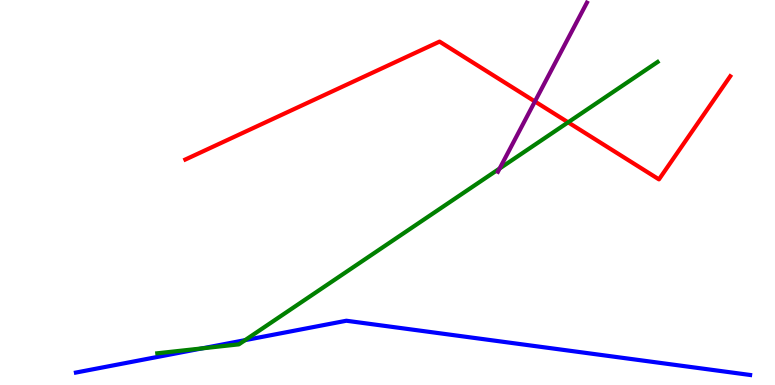[{'lines': ['blue', 'red'], 'intersections': []}, {'lines': ['green', 'red'], 'intersections': [{'x': 7.33, 'y': 6.82}]}, {'lines': ['purple', 'red'], 'intersections': [{'x': 6.9, 'y': 7.36}]}, {'lines': ['blue', 'green'], 'intersections': [{'x': 2.61, 'y': 0.951}, {'x': 3.16, 'y': 1.17}]}, {'lines': ['blue', 'purple'], 'intersections': []}, {'lines': ['green', 'purple'], 'intersections': [{'x': 6.45, 'y': 5.62}]}]